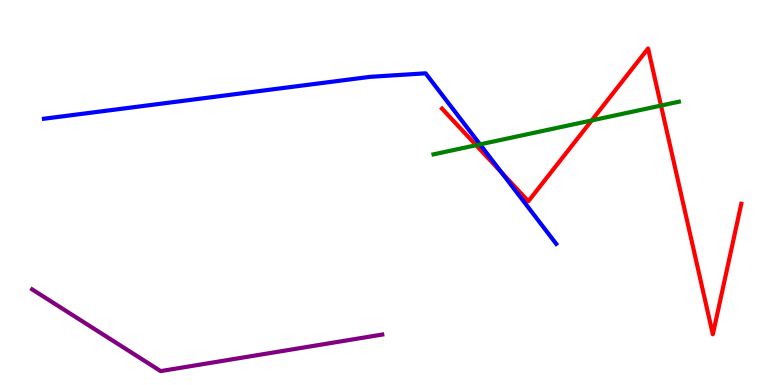[{'lines': ['blue', 'red'], 'intersections': [{'x': 6.47, 'y': 5.52}]}, {'lines': ['green', 'red'], 'intersections': [{'x': 6.14, 'y': 6.23}, {'x': 7.63, 'y': 6.87}, {'x': 8.53, 'y': 7.26}]}, {'lines': ['purple', 'red'], 'intersections': []}, {'lines': ['blue', 'green'], 'intersections': [{'x': 6.19, 'y': 6.25}]}, {'lines': ['blue', 'purple'], 'intersections': []}, {'lines': ['green', 'purple'], 'intersections': []}]